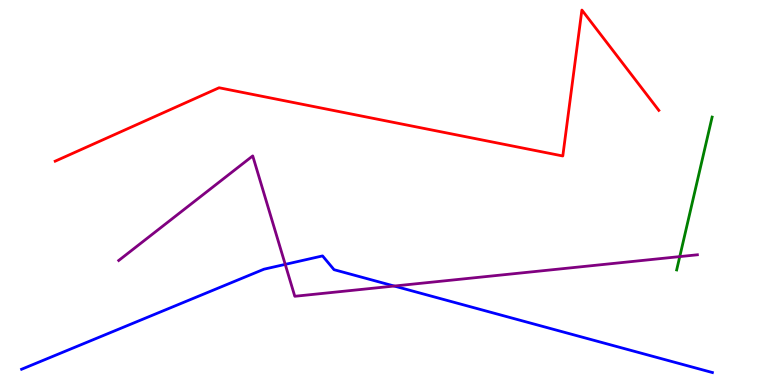[{'lines': ['blue', 'red'], 'intersections': []}, {'lines': ['green', 'red'], 'intersections': []}, {'lines': ['purple', 'red'], 'intersections': []}, {'lines': ['blue', 'green'], 'intersections': []}, {'lines': ['blue', 'purple'], 'intersections': [{'x': 3.68, 'y': 3.13}, {'x': 5.09, 'y': 2.57}]}, {'lines': ['green', 'purple'], 'intersections': [{'x': 8.77, 'y': 3.33}]}]